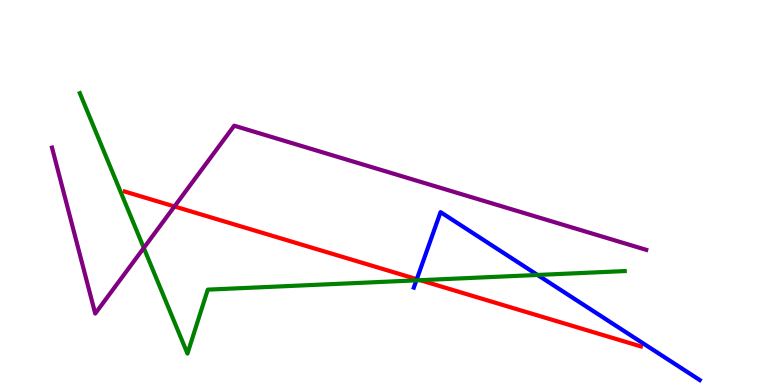[{'lines': ['blue', 'red'], 'intersections': [{'x': 5.38, 'y': 2.75}]}, {'lines': ['green', 'red'], 'intersections': [{'x': 5.42, 'y': 2.72}]}, {'lines': ['purple', 'red'], 'intersections': [{'x': 2.25, 'y': 4.64}]}, {'lines': ['blue', 'green'], 'intersections': [{'x': 5.37, 'y': 2.72}, {'x': 6.94, 'y': 2.86}]}, {'lines': ['blue', 'purple'], 'intersections': []}, {'lines': ['green', 'purple'], 'intersections': [{'x': 1.86, 'y': 3.56}]}]